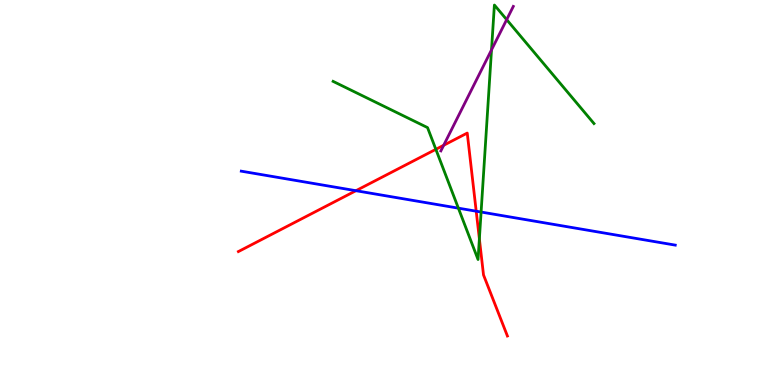[{'lines': ['blue', 'red'], 'intersections': [{'x': 4.59, 'y': 5.05}, {'x': 6.14, 'y': 4.51}]}, {'lines': ['green', 'red'], 'intersections': [{'x': 5.62, 'y': 6.12}, {'x': 6.19, 'y': 3.8}]}, {'lines': ['purple', 'red'], 'intersections': [{'x': 5.73, 'y': 6.23}]}, {'lines': ['blue', 'green'], 'intersections': [{'x': 5.91, 'y': 4.59}, {'x': 6.21, 'y': 4.49}]}, {'lines': ['blue', 'purple'], 'intersections': []}, {'lines': ['green', 'purple'], 'intersections': [{'x': 6.34, 'y': 8.7}, {'x': 6.54, 'y': 9.49}]}]